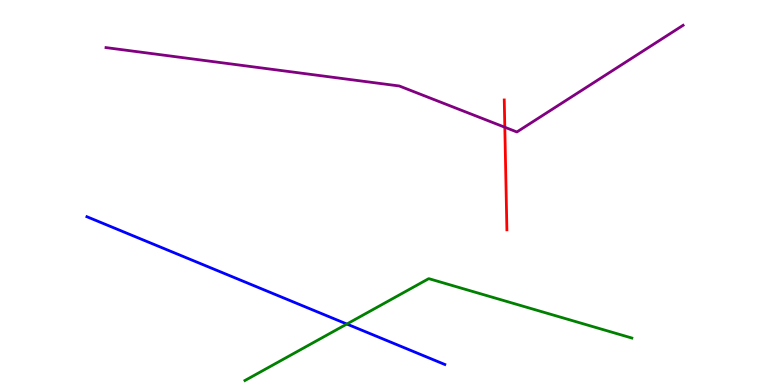[{'lines': ['blue', 'red'], 'intersections': []}, {'lines': ['green', 'red'], 'intersections': []}, {'lines': ['purple', 'red'], 'intersections': [{'x': 6.51, 'y': 6.7}]}, {'lines': ['blue', 'green'], 'intersections': [{'x': 4.48, 'y': 1.58}]}, {'lines': ['blue', 'purple'], 'intersections': []}, {'lines': ['green', 'purple'], 'intersections': []}]